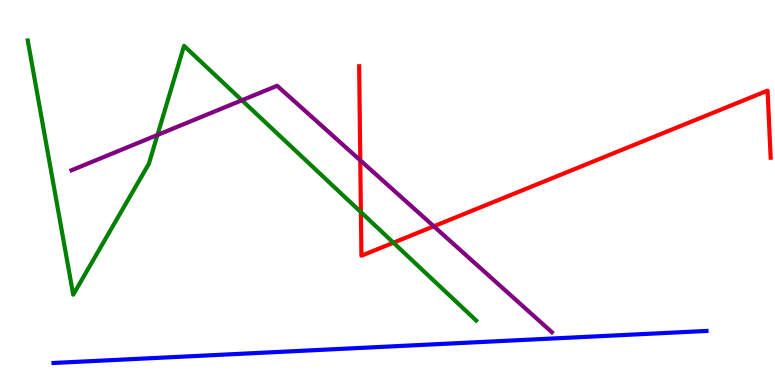[{'lines': ['blue', 'red'], 'intersections': []}, {'lines': ['green', 'red'], 'intersections': [{'x': 4.66, 'y': 4.49}, {'x': 5.08, 'y': 3.7}]}, {'lines': ['purple', 'red'], 'intersections': [{'x': 4.65, 'y': 5.84}, {'x': 5.6, 'y': 4.12}]}, {'lines': ['blue', 'green'], 'intersections': []}, {'lines': ['blue', 'purple'], 'intersections': []}, {'lines': ['green', 'purple'], 'intersections': [{'x': 2.03, 'y': 6.49}, {'x': 3.12, 'y': 7.4}]}]